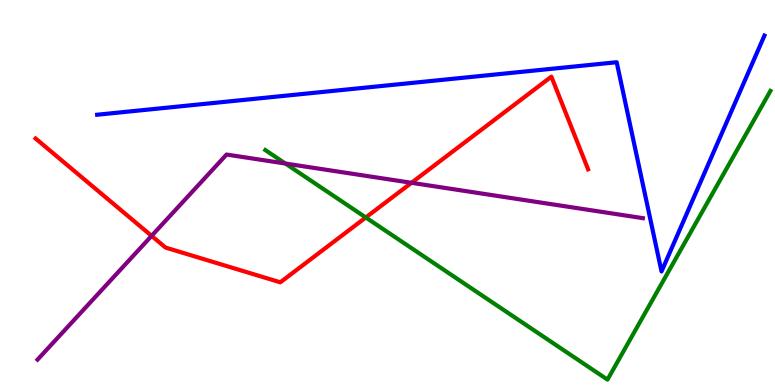[{'lines': ['blue', 'red'], 'intersections': []}, {'lines': ['green', 'red'], 'intersections': [{'x': 4.72, 'y': 4.35}]}, {'lines': ['purple', 'red'], 'intersections': [{'x': 1.96, 'y': 3.87}, {'x': 5.31, 'y': 5.25}]}, {'lines': ['blue', 'green'], 'intersections': []}, {'lines': ['blue', 'purple'], 'intersections': []}, {'lines': ['green', 'purple'], 'intersections': [{'x': 3.68, 'y': 5.75}]}]